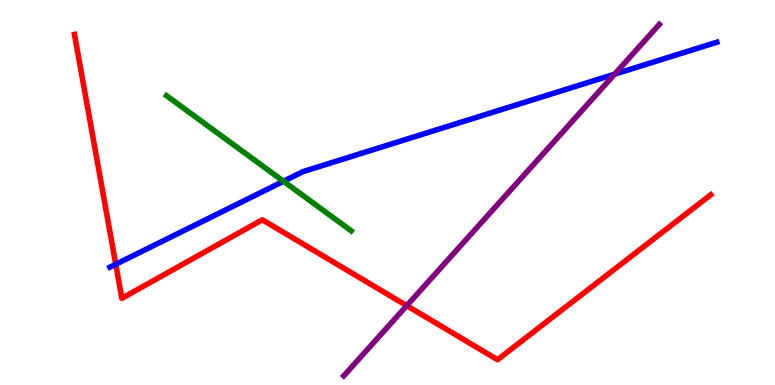[{'lines': ['blue', 'red'], 'intersections': [{'x': 1.49, 'y': 3.14}]}, {'lines': ['green', 'red'], 'intersections': []}, {'lines': ['purple', 'red'], 'intersections': [{'x': 5.25, 'y': 2.06}]}, {'lines': ['blue', 'green'], 'intersections': [{'x': 3.66, 'y': 5.29}]}, {'lines': ['blue', 'purple'], 'intersections': [{'x': 7.93, 'y': 8.07}]}, {'lines': ['green', 'purple'], 'intersections': []}]